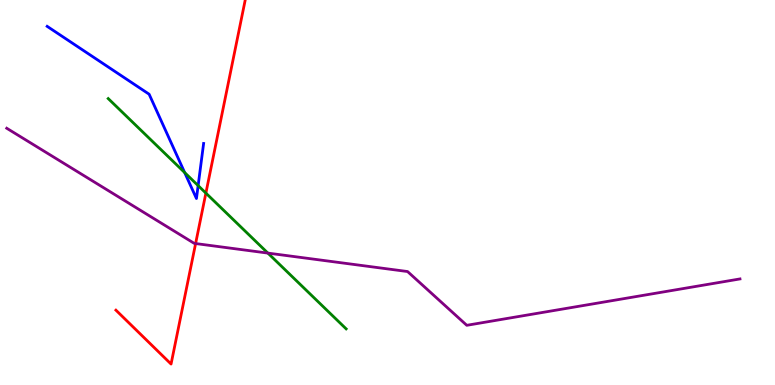[{'lines': ['blue', 'red'], 'intersections': []}, {'lines': ['green', 'red'], 'intersections': [{'x': 2.66, 'y': 4.98}]}, {'lines': ['purple', 'red'], 'intersections': [{'x': 2.52, 'y': 3.67}]}, {'lines': ['blue', 'green'], 'intersections': [{'x': 2.38, 'y': 5.52}, {'x': 2.56, 'y': 5.18}]}, {'lines': ['blue', 'purple'], 'intersections': []}, {'lines': ['green', 'purple'], 'intersections': [{'x': 3.46, 'y': 3.43}]}]